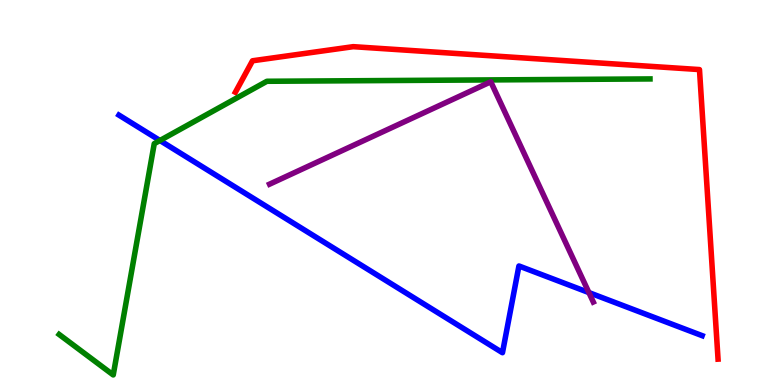[{'lines': ['blue', 'red'], 'intersections': []}, {'lines': ['green', 'red'], 'intersections': []}, {'lines': ['purple', 'red'], 'intersections': []}, {'lines': ['blue', 'green'], 'intersections': [{'x': 2.06, 'y': 6.35}]}, {'lines': ['blue', 'purple'], 'intersections': [{'x': 7.6, 'y': 2.4}]}, {'lines': ['green', 'purple'], 'intersections': []}]